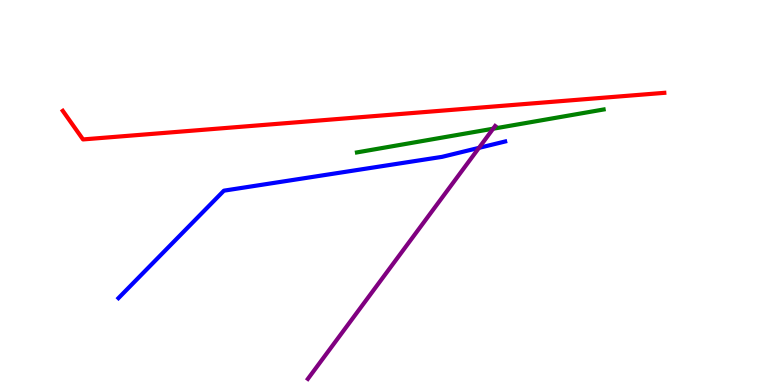[{'lines': ['blue', 'red'], 'intersections': []}, {'lines': ['green', 'red'], 'intersections': []}, {'lines': ['purple', 'red'], 'intersections': []}, {'lines': ['blue', 'green'], 'intersections': []}, {'lines': ['blue', 'purple'], 'intersections': [{'x': 6.18, 'y': 6.16}]}, {'lines': ['green', 'purple'], 'intersections': [{'x': 6.36, 'y': 6.66}]}]